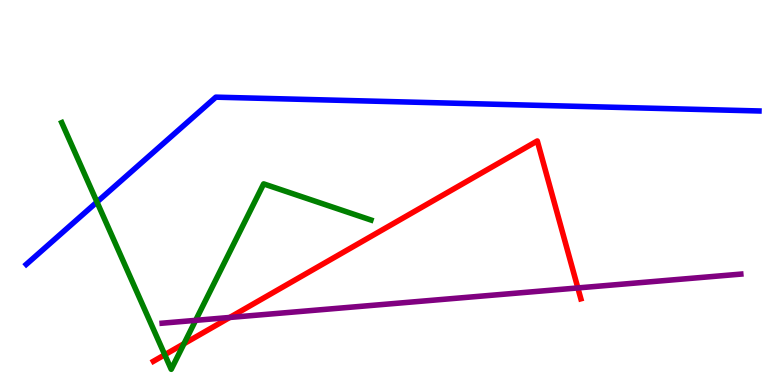[{'lines': ['blue', 'red'], 'intersections': []}, {'lines': ['green', 'red'], 'intersections': [{'x': 2.13, 'y': 0.786}, {'x': 2.37, 'y': 1.07}]}, {'lines': ['purple', 'red'], 'intersections': [{'x': 2.96, 'y': 1.75}, {'x': 7.46, 'y': 2.52}]}, {'lines': ['blue', 'green'], 'intersections': [{'x': 1.25, 'y': 4.75}]}, {'lines': ['blue', 'purple'], 'intersections': []}, {'lines': ['green', 'purple'], 'intersections': [{'x': 2.52, 'y': 1.68}]}]